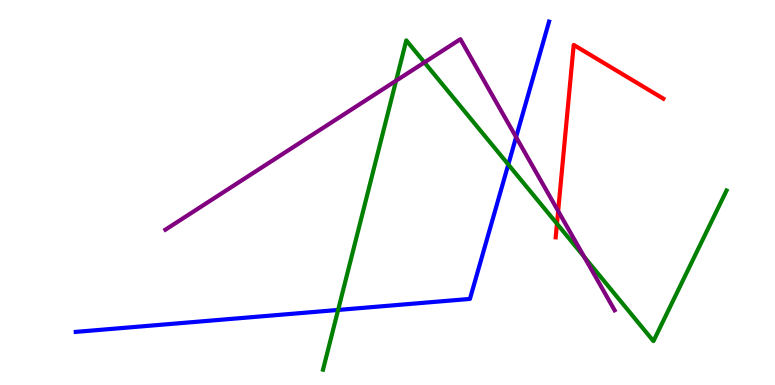[{'lines': ['blue', 'red'], 'intersections': []}, {'lines': ['green', 'red'], 'intersections': [{'x': 7.19, 'y': 4.19}]}, {'lines': ['purple', 'red'], 'intersections': [{'x': 7.2, 'y': 4.52}]}, {'lines': ['blue', 'green'], 'intersections': [{'x': 4.36, 'y': 1.95}, {'x': 6.56, 'y': 5.73}]}, {'lines': ['blue', 'purple'], 'intersections': [{'x': 6.66, 'y': 6.44}]}, {'lines': ['green', 'purple'], 'intersections': [{'x': 5.11, 'y': 7.9}, {'x': 5.48, 'y': 8.38}, {'x': 7.54, 'y': 3.33}]}]